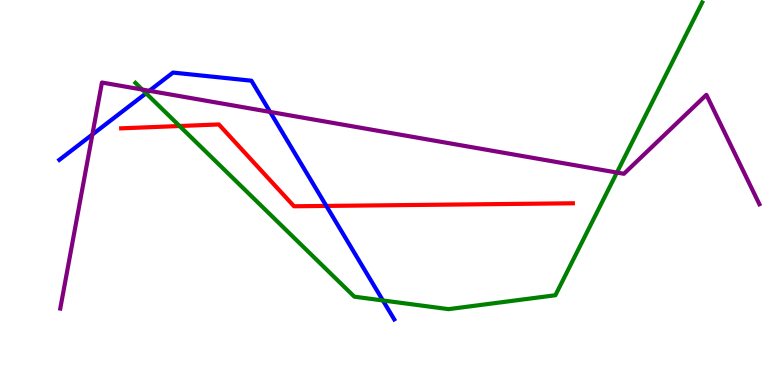[{'lines': ['blue', 'red'], 'intersections': [{'x': 4.21, 'y': 4.65}]}, {'lines': ['green', 'red'], 'intersections': [{'x': 2.32, 'y': 6.73}]}, {'lines': ['purple', 'red'], 'intersections': []}, {'lines': ['blue', 'green'], 'intersections': [{'x': 1.88, 'y': 7.58}, {'x': 4.94, 'y': 2.2}]}, {'lines': ['blue', 'purple'], 'intersections': [{'x': 1.19, 'y': 6.51}, {'x': 1.93, 'y': 7.64}, {'x': 3.49, 'y': 7.09}]}, {'lines': ['green', 'purple'], 'intersections': [{'x': 1.84, 'y': 7.67}, {'x': 7.96, 'y': 5.52}]}]